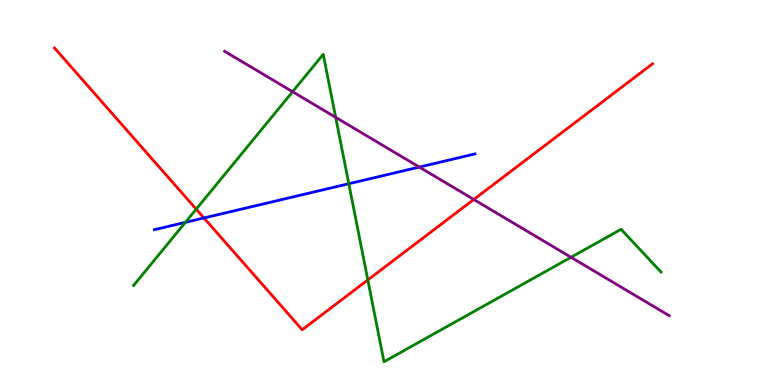[{'lines': ['blue', 'red'], 'intersections': [{'x': 2.63, 'y': 4.34}]}, {'lines': ['green', 'red'], 'intersections': [{'x': 2.53, 'y': 4.57}, {'x': 4.75, 'y': 2.73}]}, {'lines': ['purple', 'red'], 'intersections': [{'x': 6.11, 'y': 4.82}]}, {'lines': ['blue', 'green'], 'intersections': [{'x': 2.39, 'y': 4.22}, {'x': 4.5, 'y': 5.23}]}, {'lines': ['blue', 'purple'], 'intersections': [{'x': 5.41, 'y': 5.66}]}, {'lines': ['green', 'purple'], 'intersections': [{'x': 3.78, 'y': 7.62}, {'x': 4.33, 'y': 6.95}, {'x': 7.37, 'y': 3.32}]}]